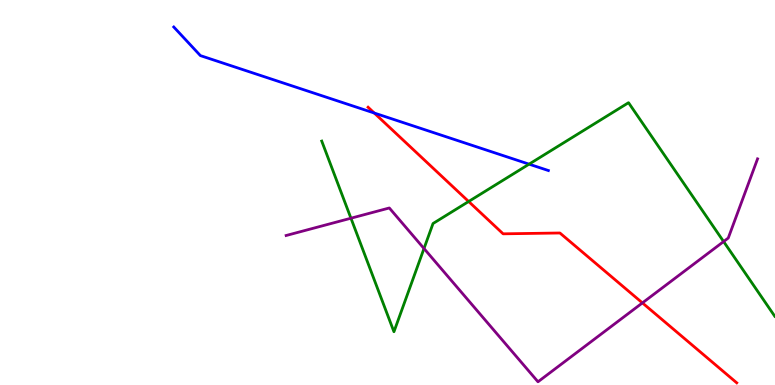[{'lines': ['blue', 'red'], 'intersections': [{'x': 4.83, 'y': 7.06}]}, {'lines': ['green', 'red'], 'intersections': [{'x': 6.05, 'y': 4.77}]}, {'lines': ['purple', 'red'], 'intersections': [{'x': 8.29, 'y': 2.13}]}, {'lines': ['blue', 'green'], 'intersections': [{'x': 6.83, 'y': 5.74}]}, {'lines': ['blue', 'purple'], 'intersections': []}, {'lines': ['green', 'purple'], 'intersections': [{'x': 4.53, 'y': 4.33}, {'x': 5.47, 'y': 3.54}, {'x': 9.34, 'y': 3.73}]}]